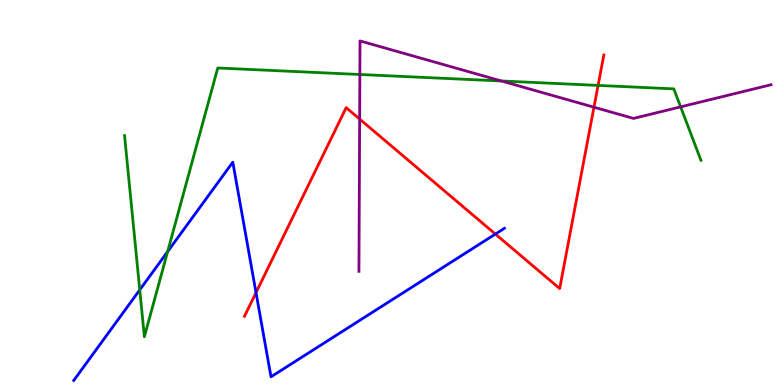[{'lines': ['blue', 'red'], 'intersections': [{'x': 3.3, 'y': 2.4}, {'x': 6.39, 'y': 3.92}]}, {'lines': ['green', 'red'], 'intersections': [{'x': 7.72, 'y': 7.78}]}, {'lines': ['purple', 'red'], 'intersections': [{'x': 4.64, 'y': 6.91}, {'x': 7.66, 'y': 7.22}]}, {'lines': ['blue', 'green'], 'intersections': [{'x': 1.8, 'y': 2.47}, {'x': 2.16, 'y': 3.46}]}, {'lines': ['blue', 'purple'], 'intersections': []}, {'lines': ['green', 'purple'], 'intersections': [{'x': 4.64, 'y': 8.07}, {'x': 6.47, 'y': 7.9}, {'x': 8.78, 'y': 7.22}]}]